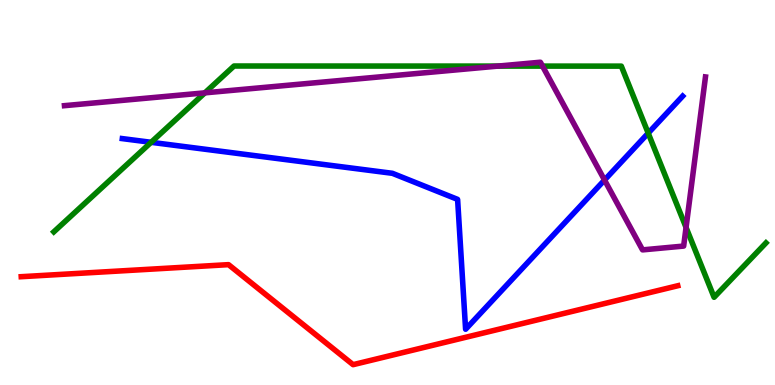[{'lines': ['blue', 'red'], 'intersections': []}, {'lines': ['green', 'red'], 'intersections': []}, {'lines': ['purple', 'red'], 'intersections': []}, {'lines': ['blue', 'green'], 'intersections': [{'x': 1.95, 'y': 6.3}, {'x': 8.36, 'y': 6.54}]}, {'lines': ['blue', 'purple'], 'intersections': [{'x': 7.8, 'y': 5.32}]}, {'lines': ['green', 'purple'], 'intersections': [{'x': 2.64, 'y': 7.59}, {'x': 6.43, 'y': 8.28}, {'x': 7.0, 'y': 8.28}, {'x': 8.85, 'y': 4.09}]}]